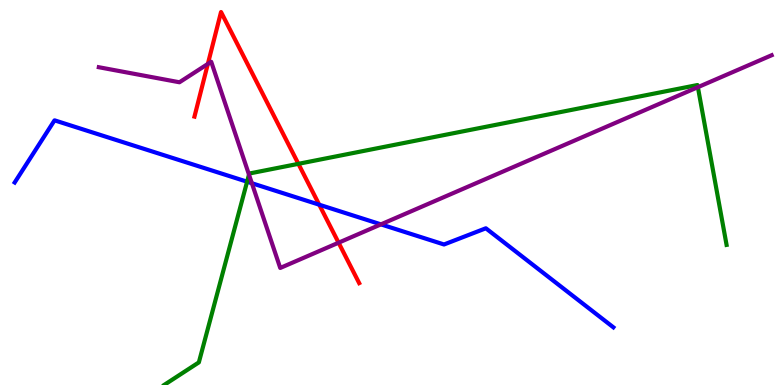[{'lines': ['blue', 'red'], 'intersections': [{'x': 4.12, 'y': 4.68}]}, {'lines': ['green', 'red'], 'intersections': [{'x': 3.85, 'y': 5.74}]}, {'lines': ['purple', 'red'], 'intersections': [{'x': 2.68, 'y': 8.34}, {'x': 4.37, 'y': 3.7}]}, {'lines': ['blue', 'green'], 'intersections': [{'x': 3.19, 'y': 5.28}]}, {'lines': ['blue', 'purple'], 'intersections': [{'x': 3.25, 'y': 5.24}, {'x': 4.92, 'y': 4.17}]}, {'lines': ['green', 'purple'], 'intersections': [{'x': 3.21, 'y': 5.46}, {'x': 9.0, 'y': 7.74}]}]